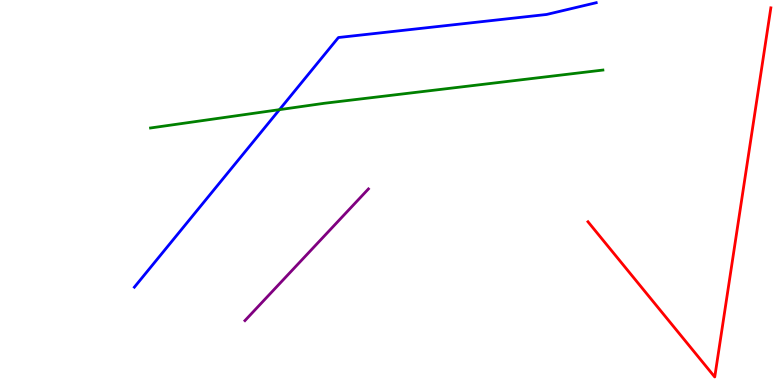[{'lines': ['blue', 'red'], 'intersections': []}, {'lines': ['green', 'red'], 'intersections': []}, {'lines': ['purple', 'red'], 'intersections': []}, {'lines': ['blue', 'green'], 'intersections': [{'x': 3.61, 'y': 7.15}]}, {'lines': ['blue', 'purple'], 'intersections': []}, {'lines': ['green', 'purple'], 'intersections': []}]